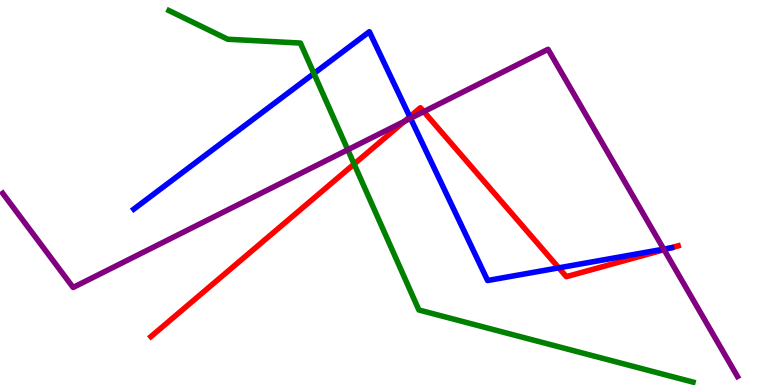[{'lines': ['blue', 'red'], 'intersections': [{'x': 5.29, 'y': 6.97}, {'x': 7.21, 'y': 3.04}, {'x': 8.65, 'y': 3.56}]}, {'lines': ['green', 'red'], 'intersections': [{'x': 4.57, 'y': 5.74}]}, {'lines': ['purple', 'red'], 'intersections': [{'x': 5.22, 'y': 6.85}, {'x': 5.47, 'y': 7.1}, {'x': 8.57, 'y': 3.51}]}, {'lines': ['blue', 'green'], 'intersections': [{'x': 4.05, 'y': 8.09}]}, {'lines': ['blue', 'purple'], 'intersections': [{'x': 5.3, 'y': 6.93}, {'x': 8.56, 'y': 3.53}]}, {'lines': ['green', 'purple'], 'intersections': [{'x': 4.49, 'y': 6.11}]}]